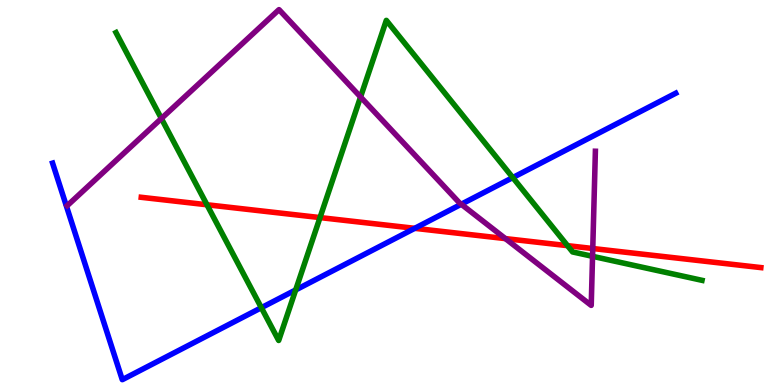[{'lines': ['blue', 'red'], 'intersections': [{'x': 5.35, 'y': 4.07}]}, {'lines': ['green', 'red'], 'intersections': [{'x': 2.67, 'y': 4.68}, {'x': 4.13, 'y': 4.35}, {'x': 7.32, 'y': 3.62}]}, {'lines': ['purple', 'red'], 'intersections': [{'x': 6.52, 'y': 3.8}, {'x': 7.65, 'y': 3.54}]}, {'lines': ['blue', 'green'], 'intersections': [{'x': 3.37, 'y': 2.01}, {'x': 3.82, 'y': 2.47}, {'x': 6.62, 'y': 5.39}]}, {'lines': ['blue', 'purple'], 'intersections': [{'x': 5.95, 'y': 4.7}]}, {'lines': ['green', 'purple'], 'intersections': [{'x': 2.08, 'y': 6.92}, {'x': 4.65, 'y': 7.48}, {'x': 7.65, 'y': 3.34}]}]